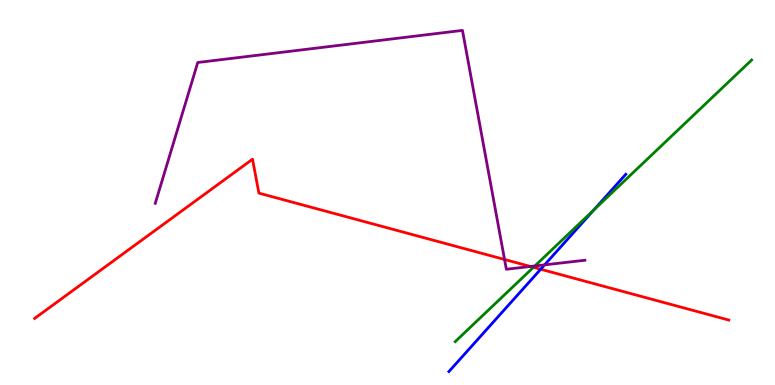[{'lines': ['blue', 'red'], 'intersections': [{'x': 6.98, 'y': 3.01}]}, {'lines': ['green', 'red'], 'intersections': [{'x': 6.88, 'y': 3.06}]}, {'lines': ['purple', 'red'], 'intersections': [{'x': 6.51, 'y': 3.26}, {'x': 6.84, 'y': 3.08}]}, {'lines': ['blue', 'green'], 'intersections': [{'x': 7.66, 'y': 4.55}]}, {'lines': ['blue', 'purple'], 'intersections': [{'x': 7.03, 'y': 3.12}]}, {'lines': ['green', 'purple'], 'intersections': [{'x': 6.9, 'y': 3.09}]}]